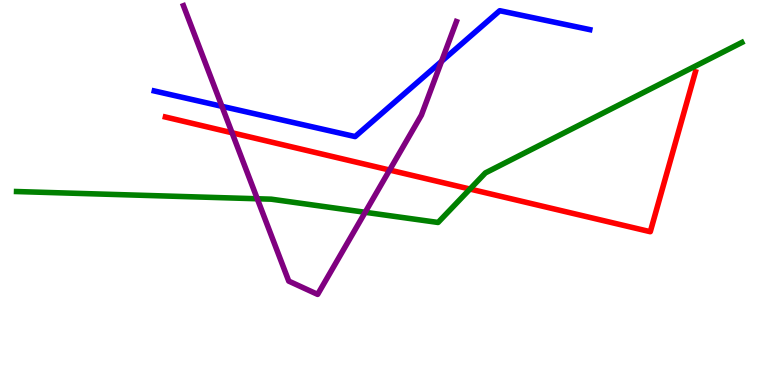[{'lines': ['blue', 'red'], 'intersections': []}, {'lines': ['green', 'red'], 'intersections': [{'x': 6.06, 'y': 5.09}]}, {'lines': ['purple', 'red'], 'intersections': [{'x': 2.99, 'y': 6.55}, {'x': 5.03, 'y': 5.58}]}, {'lines': ['blue', 'green'], 'intersections': []}, {'lines': ['blue', 'purple'], 'intersections': [{'x': 2.86, 'y': 7.24}, {'x': 5.7, 'y': 8.41}]}, {'lines': ['green', 'purple'], 'intersections': [{'x': 3.32, 'y': 4.84}, {'x': 4.71, 'y': 4.49}]}]